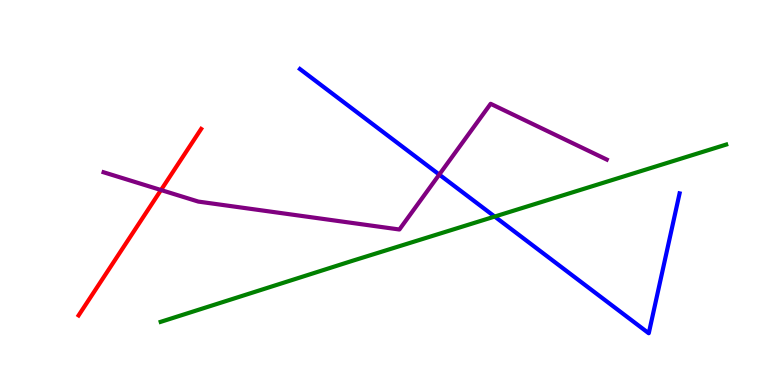[{'lines': ['blue', 'red'], 'intersections': []}, {'lines': ['green', 'red'], 'intersections': []}, {'lines': ['purple', 'red'], 'intersections': [{'x': 2.08, 'y': 5.06}]}, {'lines': ['blue', 'green'], 'intersections': [{'x': 6.38, 'y': 4.38}]}, {'lines': ['blue', 'purple'], 'intersections': [{'x': 5.67, 'y': 5.47}]}, {'lines': ['green', 'purple'], 'intersections': []}]